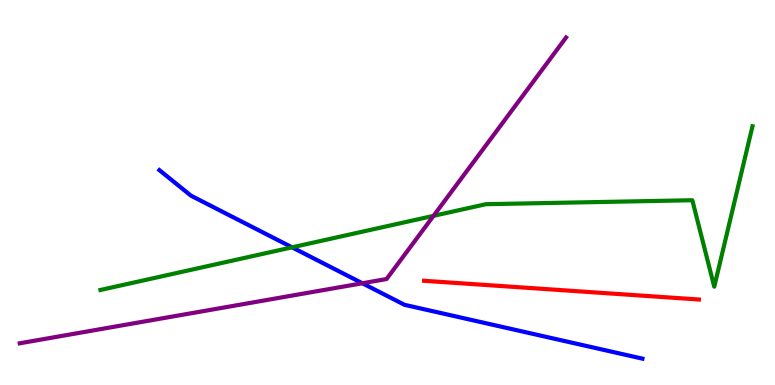[{'lines': ['blue', 'red'], 'intersections': []}, {'lines': ['green', 'red'], 'intersections': []}, {'lines': ['purple', 'red'], 'intersections': []}, {'lines': ['blue', 'green'], 'intersections': [{'x': 3.77, 'y': 3.58}]}, {'lines': ['blue', 'purple'], 'intersections': [{'x': 4.68, 'y': 2.64}]}, {'lines': ['green', 'purple'], 'intersections': [{'x': 5.59, 'y': 4.39}]}]